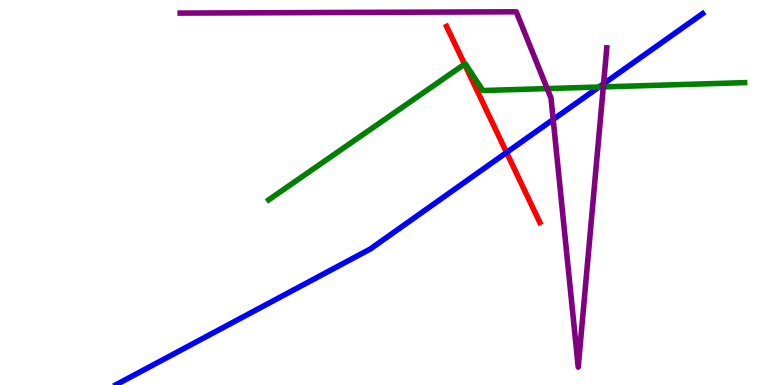[{'lines': ['blue', 'red'], 'intersections': [{'x': 6.54, 'y': 6.04}]}, {'lines': ['green', 'red'], 'intersections': [{'x': 5.99, 'y': 8.33}]}, {'lines': ['purple', 'red'], 'intersections': []}, {'lines': ['blue', 'green'], 'intersections': [{'x': 7.73, 'y': 7.74}]}, {'lines': ['blue', 'purple'], 'intersections': [{'x': 7.14, 'y': 6.9}, {'x': 7.79, 'y': 7.82}]}, {'lines': ['green', 'purple'], 'intersections': [{'x': 7.06, 'y': 7.7}, {'x': 7.78, 'y': 7.74}]}]